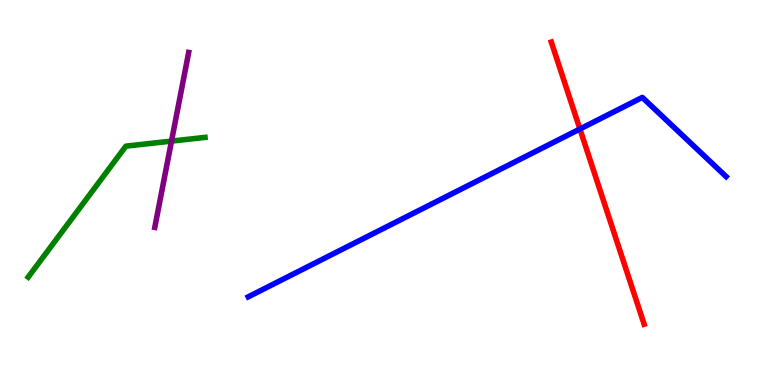[{'lines': ['blue', 'red'], 'intersections': [{'x': 7.48, 'y': 6.65}]}, {'lines': ['green', 'red'], 'intersections': []}, {'lines': ['purple', 'red'], 'intersections': []}, {'lines': ['blue', 'green'], 'intersections': []}, {'lines': ['blue', 'purple'], 'intersections': []}, {'lines': ['green', 'purple'], 'intersections': [{'x': 2.21, 'y': 6.34}]}]